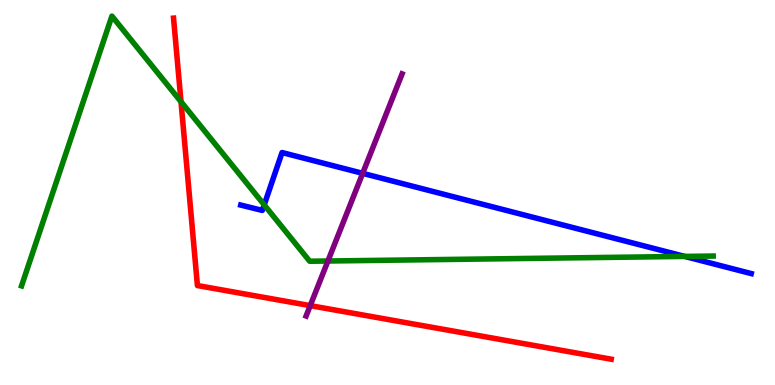[{'lines': ['blue', 'red'], 'intersections': []}, {'lines': ['green', 'red'], 'intersections': [{'x': 2.34, 'y': 7.36}]}, {'lines': ['purple', 'red'], 'intersections': [{'x': 4.0, 'y': 2.06}]}, {'lines': ['blue', 'green'], 'intersections': [{'x': 3.41, 'y': 4.68}, {'x': 8.84, 'y': 3.34}]}, {'lines': ['blue', 'purple'], 'intersections': [{'x': 4.68, 'y': 5.5}]}, {'lines': ['green', 'purple'], 'intersections': [{'x': 4.23, 'y': 3.22}]}]